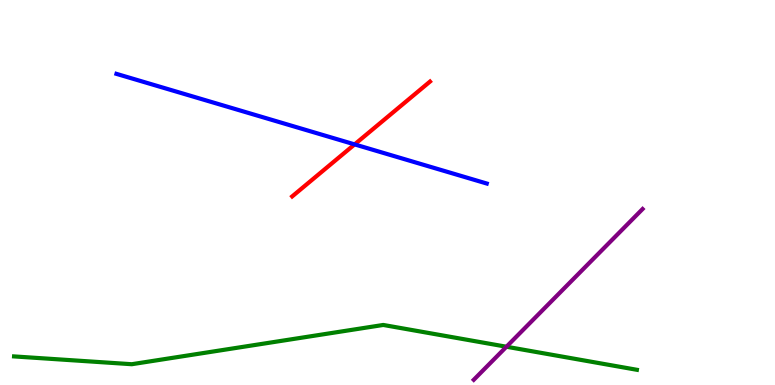[{'lines': ['blue', 'red'], 'intersections': [{'x': 4.58, 'y': 6.25}]}, {'lines': ['green', 'red'], 'intersections': []}, {'lines': ['purple', 'red'], 'intersections': []}, {'lines': ['blue', 'green'], 'intersections': []}, {'lines': ['blue', 'purple'], 'intersections': []}, {'lines': ['green', 'purple'], 'intersections': [{'x': 6.53, 'y': 0.994}]}]